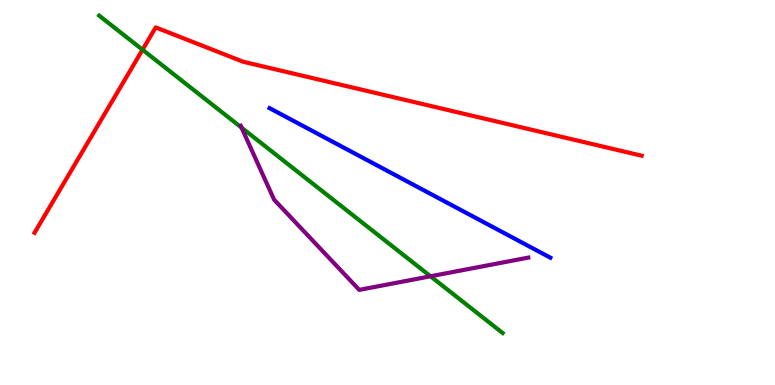[{'lines': ['blue', 'red'], 'intersections': []}, {'lines': ['green', 'red'], 'intersections': [{'x': 1.84, 'y': 8.71}]}, {'lines': ['purple', 'red'], 'intersections': []}, {'lines': ['blue', 'green'], 'intersections': []}, {'lines': ['blue', 'purple'], 'intersections': []}, {'lines': ['green', 'purple'], 'intersections': [{'x': 3.12, 'y': 6.68}, {'x': 5.56, 'y': 2.82}]}]